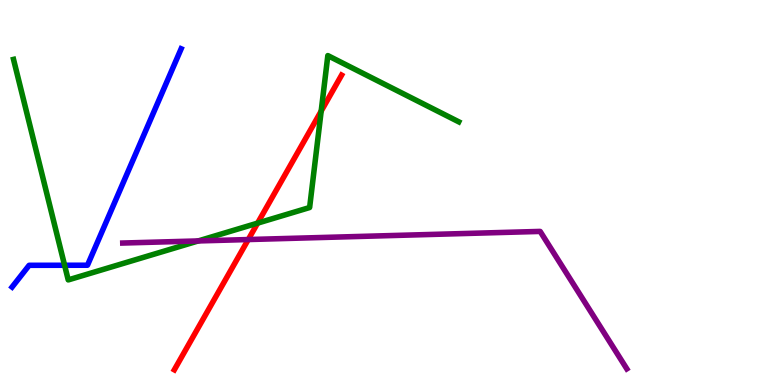[{'lines': ['blue', 'red'], 'intersections': []}, {'lines': ['green', 'red'], 'intersections': [{'x': 3.32, 'y': 4.2}, {'x': 4.14, 'y': 7.11}]}, {'lines': ['purple', 'red'], 'intersections': [{'x': 3.2, 'y': 3.78}]}, {'lines': ['blue', 'green'], 'intersections': [{'x': 0.833, 'y': 3.11}]}, {'lines': ['blue', 'purple'], 'intersections': []}, {'lines': ['green', 'purple'], 'intersections': [{'x': 2.56, 'y': 3.74}]}]